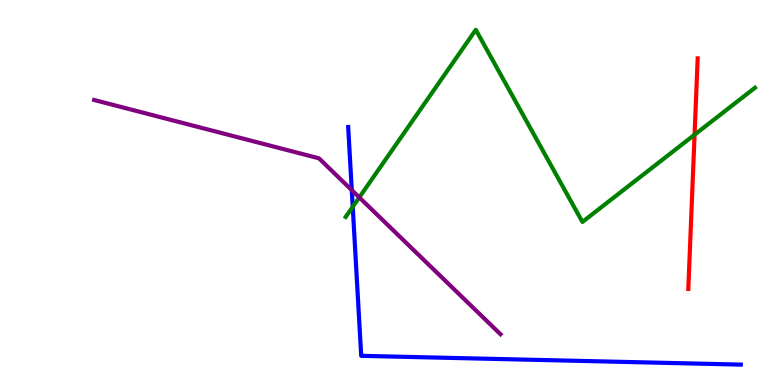[{'lines': ['blue', 'red'], 'intersections': []}, {'lines': ['green', 'red'], 'intersections': [{'x': 8.96, 'y': 6.5}]}, {'lines': ['purple', 'red'], 'intersections': []}, {'lines': ['blue', 'green'], 'intersections': [{'x': 4.55, 'y': 4.63}]}, {'lines': ['blue', 'purple'], 'intersections': [{'x': 4.54, 'y': 5.06}]}, {'lines': ['green', 'purple'], 'intersections': [{'x': 4.64, 'y': 4.87}]}]